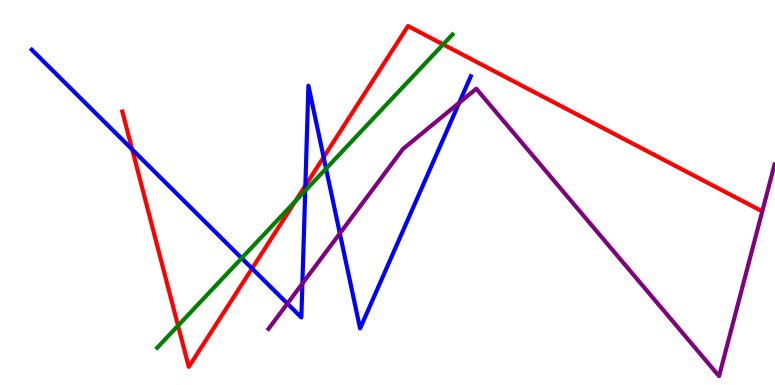[{'lines': ['blue', 'red'], 'intersections': [{'x': 1.71, 'y': 6.12}, {'x': 3.25, 'y': 3.03}, {'x': 3.94, 'y': 5.18}, {'x': 4.18, 'y': 5.92}]}, {'lines': ['green', 'red'], 'intersections': [{'x': 2.3, 'y': 1.54}, {'x': 3.81, 'y': 4.77}, {'x': 5.72, 'y': 8.85}]}, {'lines': ['purple', 'red'], 'intersections': []}, {'lines': ['blue', 'green'], 'intersections': [{'x': 3.12, 'y': 3.29}, {'x': 3.94, 'y': 5.05}, {'x': 4.21, 'y': 5.62}]}, {'lines': ['blue', 'purple'], 'intersections': [{'x': 3.71, 'y': 2.11}, {'x': 3.9, 'y': 2.64}, {'x': 4.39, 'y': 3.94}, {'x': 5.92, 'y': 7.33}]}, {'lines': ['green', 'purple'], 'intersections': []}]